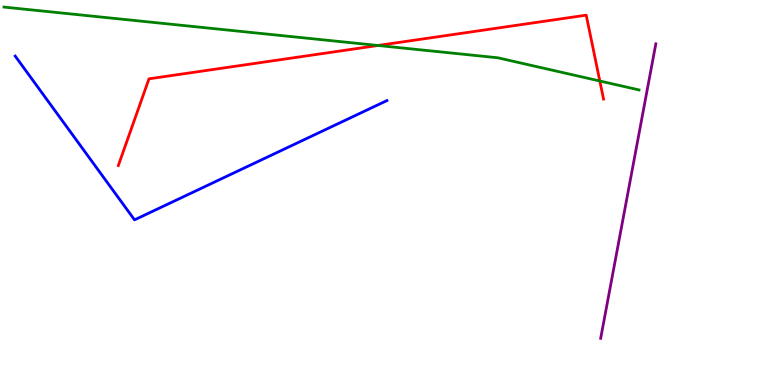[{'lines': ['blue', 'red'], 'intersections': []}, {'lines': ['green', 'red'], 'intersections': [{'x': 4.88, 'y': 8.82}, {'x': 7.74, 'y': 7.9}]}, {'lines': ['purple', 'red'], 'intersections': []}, {'lines': ['blue', 'green'], 'intersections': []}, {'lines': ['blue', 'purple'], 'intersections': []}, {'lines': ['green', 'purple'], 'intersections': []}]